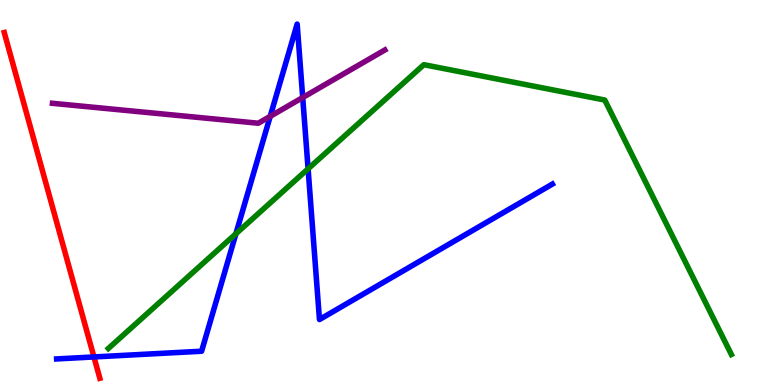[{'lines': ['blue', 'red'], 'intersections': [{'x': 1.21, 'y': 0.729}]}, {'lines': ['green', 'red'], 'intersections': []}, {'lines': ['purple', 'red'], 'intersections': []}, {'lines': ['blue', 'green'], 'intersections': [{'x': 3.04, 'y': 3.93}, {'x': 3.98, 'y': 5.61}]}, {'lines': ['blue', 'purple'], 'intersections': [{'x': 3.49, 'y': 6.98}, {'x': 3.91, 'y': 7.47}]}, {'lines': ['green', 'purple'], 'intersections': []}]